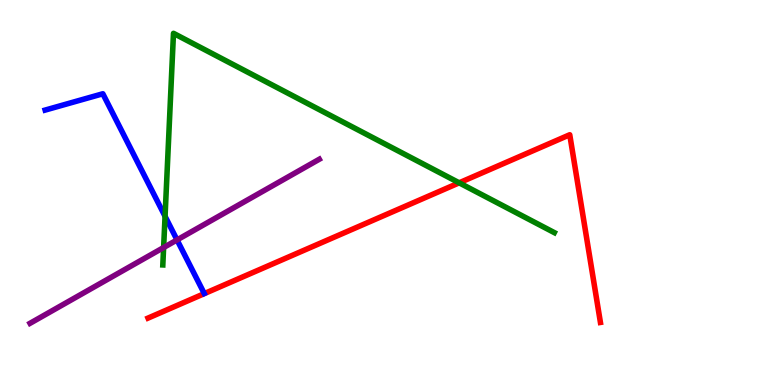[{'lines': ['blue', 'red'], 'intersections': []}, {'lines': ['green', 'red'], 'intersections': [{'x': 5.92, 'y': 5.25}]}, {'lines': ['purple', 'red'], 'intersections': []}, {'lines': ['blue', 'green'], 'intersections': [{'x': 2.13, 'y': 4.38}]}, {'lines': ['blue', 'purple'], 'intersections': [{'x': 2.28, 'y': 3.77}]}, {'lines': ['green', 'purple'], 'intersections': [{'x': 2.11, 'y': 3.57}]}]